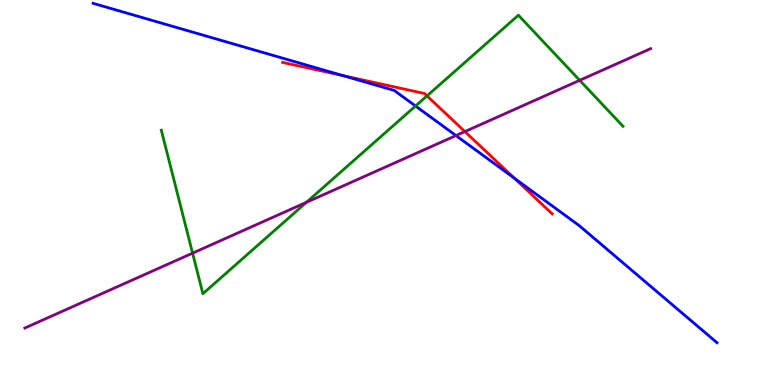[{'lines': ['blue', 'red'], 'intersections': [{'x': 4.43, 'y': 8.03}, {'x': 6.64, 'y': 5.37}]}, {'lines': ['green', 'red'], 'intersections': [{'x': 5.51, 'y': 7.51}]}, {'lines': ['purple', 'red'], 'intersections': [{'x': 6.0, 'y': 6.58}]}, {'lines': ['blue', 'green'], 'intersections': [{'x': 5.36, 'y': 7.25}]}, {'lines': ['blue', 'purple'], 'intersections': [{'x': 5.88, 'y': 6.48}]}, {'lines': ['green', 'purple'], 'intersections': [{'x': 2.48, 'y': 3.42}, {'x': 3.95, 'y': 4.74}, {'x': 7.48, 'y': 7.91}]}]